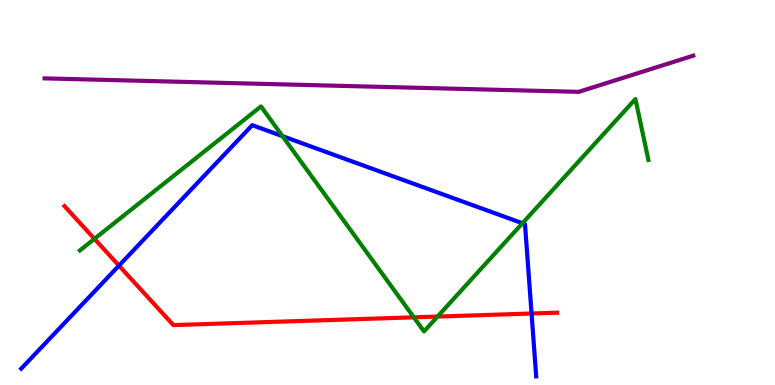[{'lines': ['blue', 'red'], 'intersections': [{'x': 1.54, 'y': 3.1}, {'x': 6.86, 'y': 1.86}]}, {'lines': ['green', 'red'], 'intersections': [{'x': 1.22, 'y': 3.8}, {'x': 5.34, 'y': 1.76}, {'x': 5.65, 'y': 1.78}]}, {'lines': ['purple', 'red'], 'intersections': []}, {'lines': ['blue', 'green'], 'intersections': [{'x': 3.65, 'y': 6.46}, {'x': 6.74, 'y': 4.2}]}, {'lines': ['blue', 'purple'], 'intersections': []}, {'lines': ['green', 'purple'], 'intersections': []}]